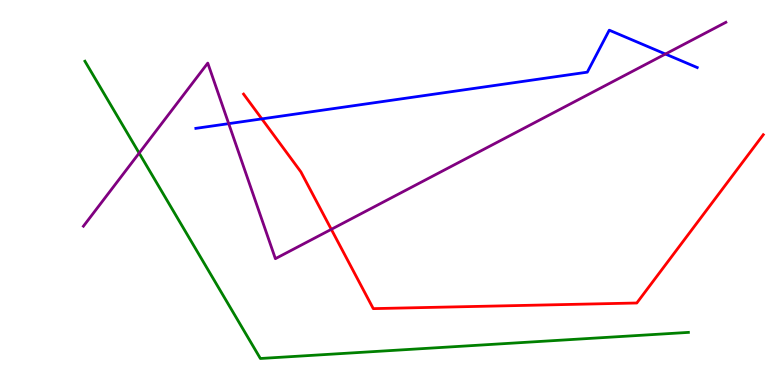[{'lines': ['blue', 'red'], 'intersections': [{'x': 3.38, 'y': 6.91}]}, {'lines': ['green', 'red'], 'intersections': []}, {'lines': ['purple', 'red'], 'intersections': [{'x': 4.27, 'y': 4.04}]}, {'lines': ['blue', 'green'], 'intersections': []}, {'lines': ['blue', 'purple'], 'intersections': [{'x': 2.95, 'y': 6.79}, {'x': 8.59, 'y': 8.6}]}, {'lines': ['green', 'purple'], 'intersections': [{'x': 1.8, 'y': 6.02}]}]